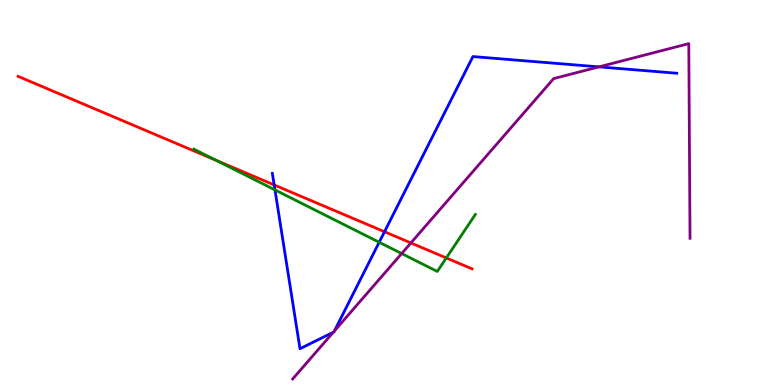[{'lines': ['blue', 'red'], 'intersections': [{'x': 3.54, 'y': 5.2}, {'x': 4.96, 'y': 3.98}]}, {'lines': ['green', 'red'], 'intersections': [{'x': 2.79, 'y': 5.84}, {'x': 5.76, 'y': 3.3}]}, {'lines': ['purple', 'red'], 'intersections': [{'x': 5.3, 'y': 3.69}]}, {'lines': ['blue', 'green'], 'intersections': [{'x': 3.55, 'y': 5.07}, {'x': 4.89, 'y': 3.71}]}, {'lines': ['blue', 'purple'], 'intersections': [{'x': 4.3, 'y': 1.37}, {'x': 4.32, 'y': 1.4}, {'x': 7.73, 'y': 8.26}]}, {'lines': ['green', 'purple'], 'intersections': [{'x': 5.18, 'y': 3.41}]}]